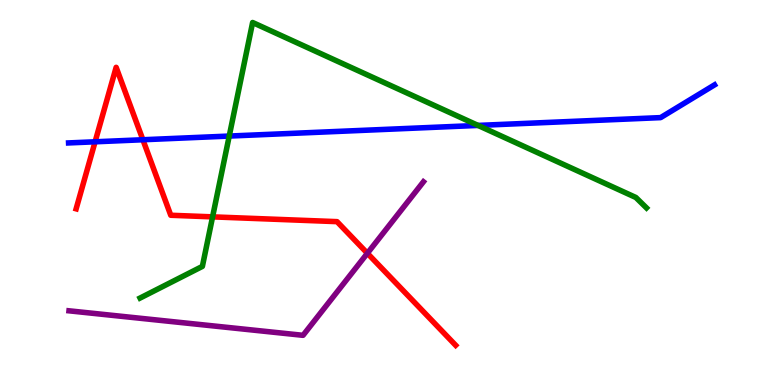[{'lines': ['blue', 'red'], 'intersections': [{'x': 1.23, 'y': 6.32}, {'x': 1.84, 'y': 6.37}]}, {'lines': ['green', 'red'], 'intersections': [{'x': 2.74, 'y': 4.37}]}, {'lines': ['purple', 'red'], 'intersections': [{'x': 4.74, 'y': 3.42}]}, {'lines': ['blue', 'green'], 'intersections': [{'x': 2.96, 'y': 6.47}, {'x': 6.17, 'y': 6.74}]}, {'lines': ['blue', 'purple'], 'intersections': []}, {'lines': ['green', 'purple'], 'intersections': []}]